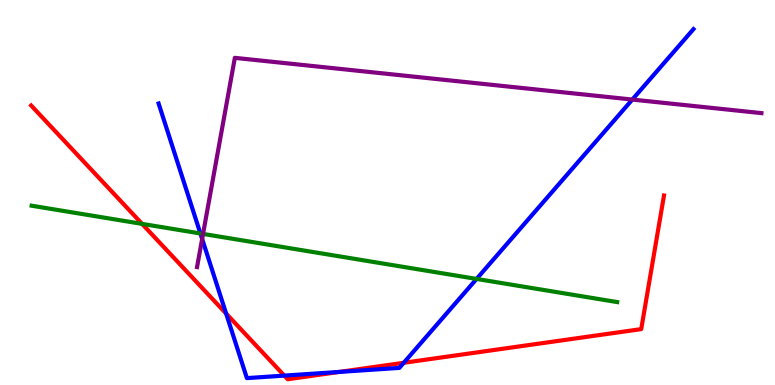[{'lines': ['blue', 'red'], 'intersections': [{'x': 2.92, 'y': 1.86}, {'x': 3.67, 'y': 0.244}, {'x': 4.38, 'y': 0.34}, {'x': 5.21, 'y': 0.577}]}, {'lines': ['green', 'red'], 'intersections': [{'x': 1.83, 'y': 4.18}]}, {'lines': ['purple', 'red'], 'intersections': []}, {'lines': ['blue', 'green'], 'intersections': [{'x': 2.59, 'y': 3.94}, {'x': 6.15, 'y': 2.76}]}, {'lines': ['blue', 'purple'], 'intersections': [{'x': 2.61, 'y': 3.79}, {'x': 8.16, 'y': 7.41}]}, {'lines': ['green', 'purple'], 'intersections': [{'x': 2.62, 'y': 3.92}]}]